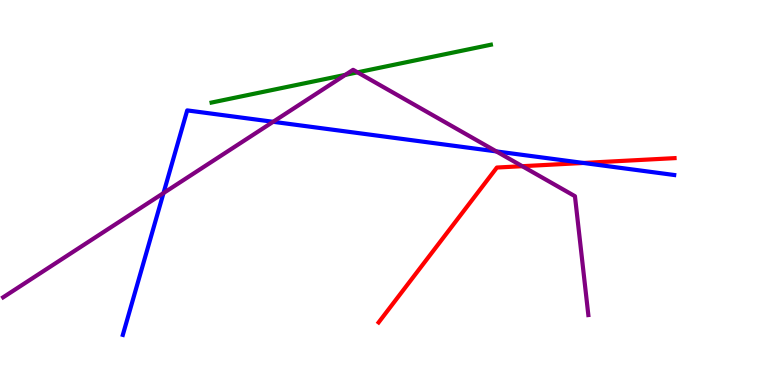[{'lines': ['blue', 'red'], 'intersections': [{'x': 7.53, 'y': 5.77}]}, {'lines': ['green', 'red'], 'intersections': []}, {'lines': ['purple', 'red'], 'intersections': [{'x': 6.74, 'y': 5.68}]}, {'lines': ['blue', 'green'], 'intersections': []}, {'lines': ['blue', 'purple'], 'intersections': [{'x': 2.11, 'y': 4.99}, {'x': 3.52, 'y': 6.84}, {'x': 6.4, 'y': 6.07}]}, {'lines': ['green', 'purple'], 'intersections': [{'x': 4.46, 'y': 8.06}, {'x': 4.61, 'y': 8.12}]}]